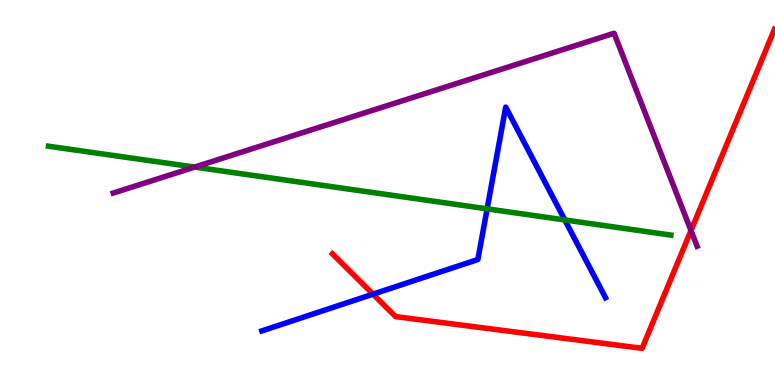[{'lines': ['blue', 'red'], 'intersections': [{'x': 4.81, 'y': 2.36}]}, {'lines': ['green', 'red'], 'intersections': []}, {'lines': ['purple', 'red'], 'intersections': [{'x': 8.92, 'y': 4.01}]}, {'lines': ['blue', 'green'], 'intersections': [{'x': 6.29, 'y': 4.58}, {'x': 7.29, 'y': 4.29}]}, {'lines': ['blue', 'purple'], 'intersections': []}, {'lines': ['green', 'purple'], 'intersections': [{'x': 2.51, 'y': 5.66}]}]